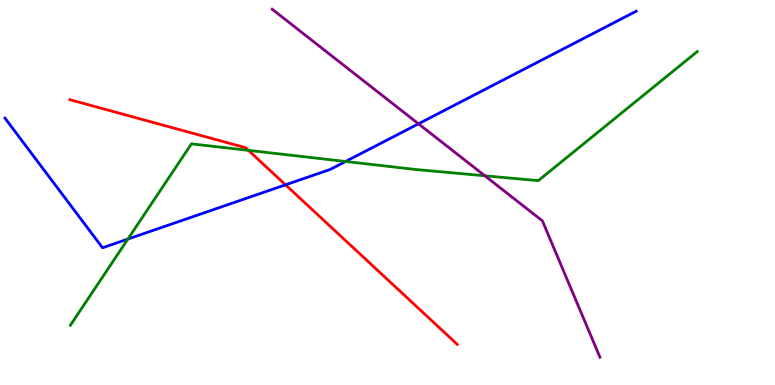[{'lines': ['blue', 'red'], 'intersections': [{'x': 3.68, 'y': 5.2}]}, {'lines': ['green', 'red'], 'intersections': [{'x': 3.21, 'y': 6.09}]}, {'lines': ['purple', 'red'], 'intersections': []}, {'lines': ['blue', 'green'], 'intersections': [{'x': 1.65, 'y': 3.79}, {'x': 4.46, 'y': 5.81}]}, {'lines': ['blue', 'purple'], 'intersections': [{'x': 5.4, 'y': 6.78}]}, {'lines': ['green', 'purple'], 'intersections': [{'x': 6.26, 'y': 5.43}]}]